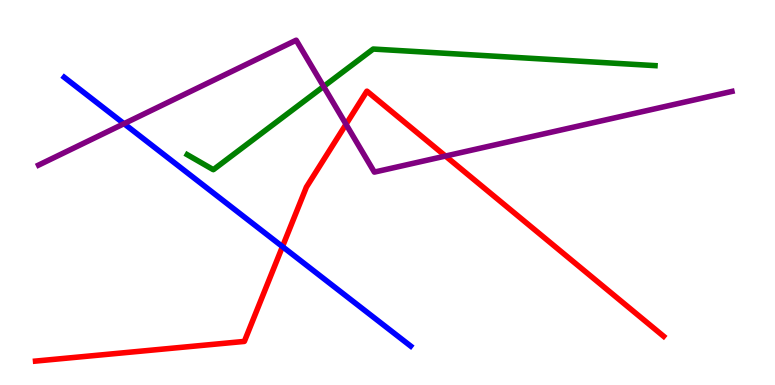[{'lines': ['blue', 'red'], 'intersections': [{'x': 3.64, 'y': 3.59}]}, {'lines': ['green', 'red'], 'intersections': []}, {'lines': ['purple', 'red'], 'intersections': [{'x': 4.46, 'y': 6.77}, {'x': 5.75, 'y': 5.95}]}, {'lines': ['blue', 'green'], 'intersections': []}, {'lines': ['blue', 'purple'], 'intersections': [{'x': 1.6, 'y': 6.79}]}, {'lines': ['green', 'purple'], 'intersections': [{'x': 4.18, 'y': 7.75}]}]